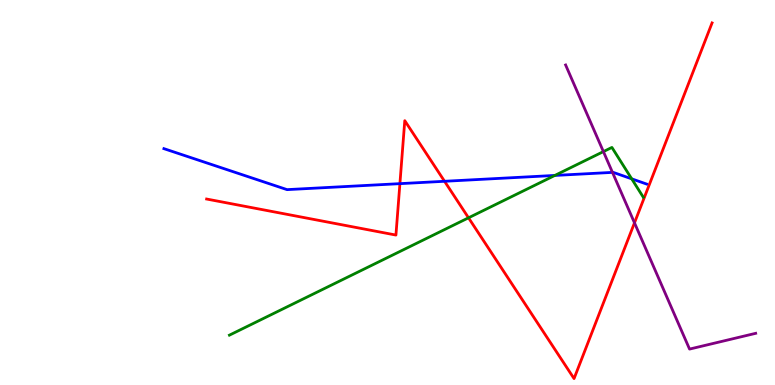[{'lines': ['blue', 'red'], 'intersections': [{'x': 5.16, 'y': 5.23}, {'x': 5.74, 'y': 5.29}]}, {'lines': ['green', 'red'], 'intersections': [{'x': 6.05, 'y': 4.34}]}, {'lines': ['purple', 'red'], 'intersections': [{'x': 8.19, 'y': 4.21}]}, {'lines': ['blue', 'green'], 'intersections': [{'x': 7.16, 'y': 5.44}, {'x': 8.15, 'y': 5.35}]}, {'lines': ['blue', 'purple'], 'intersections': [{'x': 7.9, 'y': 5.52}]}, {'lines': ['green', 'purple'], 'intersections': [{'x': 7.79, 'y': 6.06}]}]